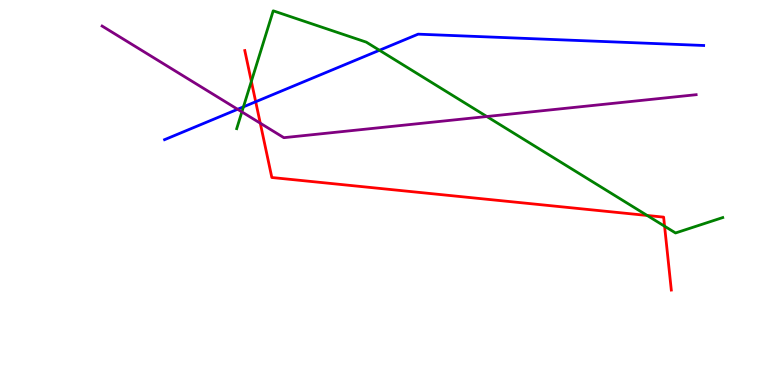[{'lines': ['blue', 'red'], 'intersections': [{'x': 3.3, 'y': 7.36}]}, {'lines': ['green', 'red'], 'intersections': [{'x': 3.24, 'y': 7.89}, {'x': 8.35, 'y': 4.4}, {'x': 8.58, 'y': 4.12}]}, {'lines': ['purple', 'red'], 'intersections': [{'x': 3.36, 'y': 6.8}]}, {'lines': ['blue', 'green'], 'intersections': [{'x': 3.14, 'y': 7.22}, {'x': 4.9, 'y': 8.69}]}, {'lines': ['blue', 'purple'], 'intersections': [{'x': 3.07, 'y': 7.16}]}, {'lines': ['green', 'purple'], 'intersections': [{'x': 3.12, 'y': 7.09}, {'x': 6.28, 'y': 6.97}]}]